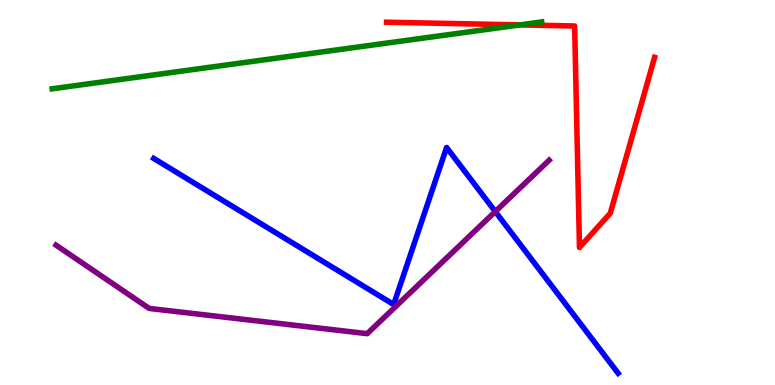[{'lines': ['blue', 'red'], 'intersections': []}, {'lines': ['green', 'red'], 'intersections': [{'x': 6.71, 'y': 9.35}]}, {'lines': ['purple', 'red'], 'intersections': []}, {'lines': ['blue', 'green'], 'intersections': []}, {'lines': ['blue', 'purple'], 'intersections': [{'x': 6.39, 'y': 4.5}]}, {'lines': ['green', 'purple'], 'intersections': []}]